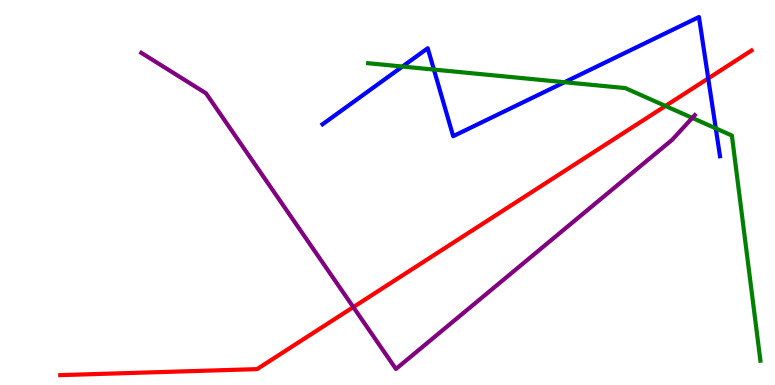[{'lines': ['blue', 'red'], 'intersections': [{'x': 9.14, 'y': 7.96}]}, {'lines': ['green', 'red'], 'intersections': [{'x': 8.59, 'y': 7.25}]}, {'lines': ['purple', 'red'], 'intersections': [{'x': 4.56, 'y': 2.02}]}, {'lines': ['blue', 'green'], 'intersections': [{'x': 5.19, 'y': 8.27}, {'x': 5.6, 'y': 8.19}, {'x': 7.28, 'y': 7.86}, {'x': 9.24, 'y': 6.67}]}, {'lines': ['blue', 'purple'], 'intersections': []}, {'lines': ['green', 'purple'], 'intersections': [{'x': 8.93, 'y': 6.94}]}]